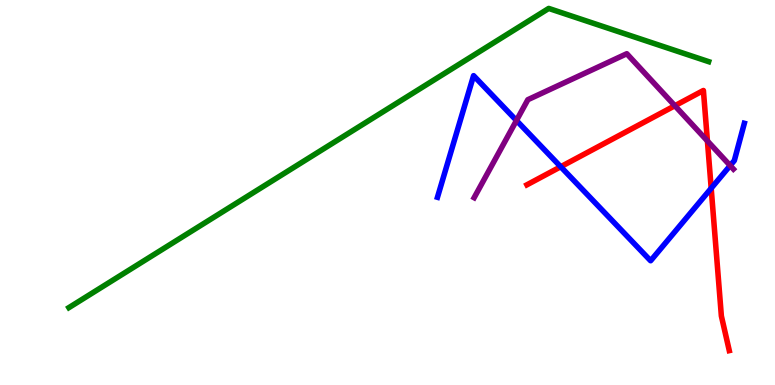[{'lines': ['blue', 'red'], 'intersections': [{'x': 7.23, 'y': 5.67}, {'x': 9.18, 'y': 5.11}]}, {'lines': ['green', 'red'], 'intersections': []}, {'lines': ['purple', 'red'], 'intersections': [{'x': 8.71, 'y': 7.25}, {'x': 9.13, 'y': 6.34}]}, {'lines': ['blue', 'green'], 'intersections': []}, {'lines': ['blue', 'purple'], 'intersections': [{'x': 6.66, 'y': 6.87}, {'x': 9.42, 'y': 5.7}]}, {'lines': ['green', 'purple'], 'intersections': []}]